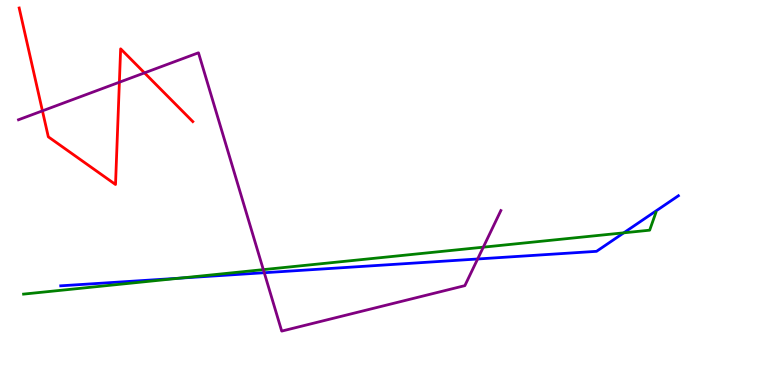[{'lines': ['blue', 'red'], 'intersections': []}, {'lines': ['green', 'red'], 'intersections': []}, {'lines': ['purple', 'red'], 'intersections': [{'x': 0.548, 'y': 7.12}, {'x': 1.54, 'y': 7.86}, {'x': 1.86, 'y': 8.11}]}, {'lines': ['blue', 'green'], 'intersections': [{'x': 2.32, 'y': 2.78}, {'x': 8.05, 'y': 3.95}]}, {'lines': ['blue', 'purple'], 'intersections': [{'x': 3.41, 'y': 2.92}, {'x': 6.16, 'y': 3.27}]}, {'lines': ['green', 'purple'], 'intersections': [{'x': 3.4, 'y': 3.0}, {'x': 6.24, 'y': 3.58}]}]